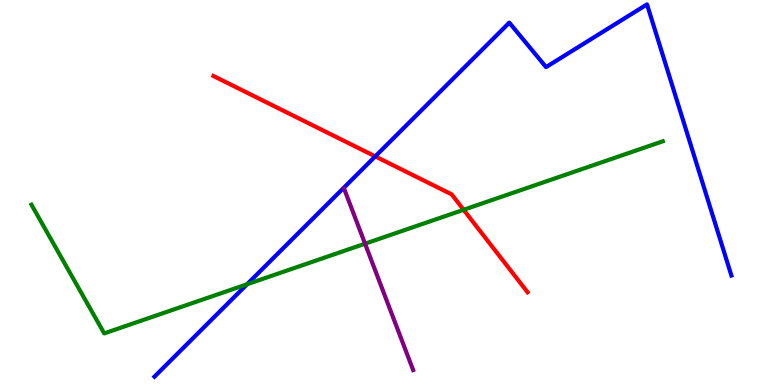[{'lines': ['blue', 'red'], 'intersections': [{'x': 4.84, 'y': 5.94}]}, {'lines': ['green', 'red'], 'intersections': [{'x': 5.98, 'y': 4.55}]}, {'lines': ['purple', 'red'], 'intersections': []}, {'lines': ['blue', 'green'], 'intersections': [{'x': 3.19, 'y': 2.62}]}, {'lines': ['blue', 'purple'], 'intersections': []}, {'lines': ['green', 'purple'], 'intersections': [{'x': 4.71, 'y': 3.67}]}]